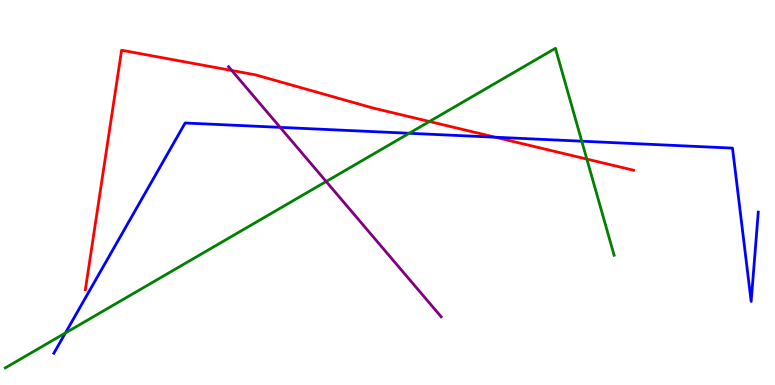[{'lines': ['blue', 'red'], 'intersections': [{'x': 6.39, 'y': 6.44}]}, {'lines': ['green', 'red'], 'intersections': [{'x': 5.54, 'y': 6.84}, {'x': 7.57, 'y': 5.87}]}, {'lines': ['purple', 'red'], 'intersections': [{'x': 2.99, 'y': 8.17}]}, {'lines': ['blue', 'green'], 'intersections': [{'x': 0.844, 'y': 1.35}, {'x': 5.28, 'y': 6.54}, {'x': 7.51, 'y': 6.33}]}, {'lines': ['blue', 'purple'], 'intersections': [{'x': 3.61, 'y': 6.69}]}, {'lines': ['green', 'purple'], 'intersections': [{'x': 4.21, 'y': 5.29}]}]